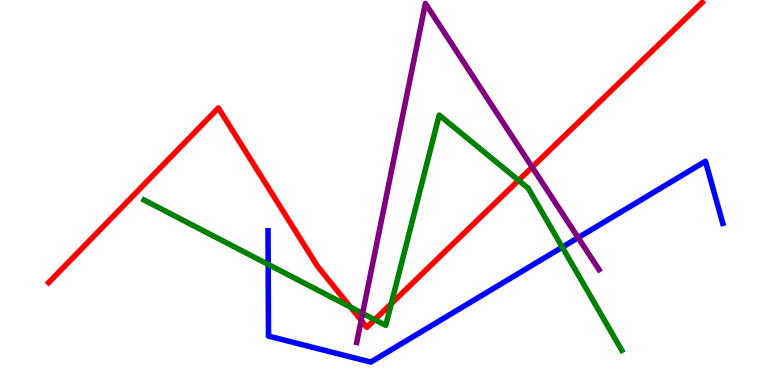[{'lines': ['blue', 'red'], 'intersections': []}, {'lines': ['green', 'red'], 'intersections': [{'x': 4.52, 'y': 2.02}, {'x': 4.84, 'y': 1.7}, {'x': 5.05, 'y': 2.11}, {'x': 6.69, 'y': 5.32}]}, {'lines': ['purple', 'red'], 'intersections': [{'x': 4.66, 'y': 1.68}, {'x': 6.87, 'y': 5.66}]}, {'lines': ['blue', 'green'], 'intersections': [{'x': 3.46, 'y': 3.13}, {'x': 7.26, 'y': 3.58}]}, {'lines': ['blue', 'purple'], 'intersections': [{'x': 7.46, 'y': 3.83}]}, {'lines': ['green', 'purple'], 'intersections': [{'x': 4.68, 'y': 1.86}]}]